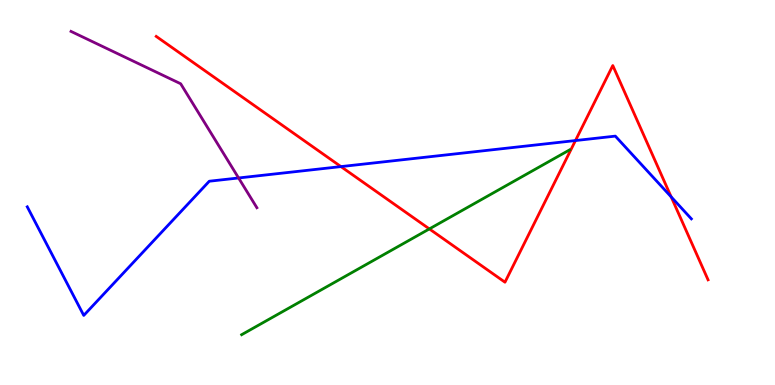[{'lines': ['blue', 'red'], 'intersections': [{'x': 4.4, 'y': 5.67}, {'x': 7.43, 'y': 6.35}, {'x': 8.66, 'y': 4.89}]}, {'lines': ['green', 'red'], 'intersections': [{'x': 5.54, 'y': 4.05}]}, {'lines': ['purple', 'red'], 'intersections': []}, {'lines': ['blue', 'green'], 'intersections': []}, {'lines': ['blue', 'purple'], 'intersections': [{'x': 3.08, 'y': 5.38}]}, {'lines': ['green', 'purple'], 'intersections': []}]